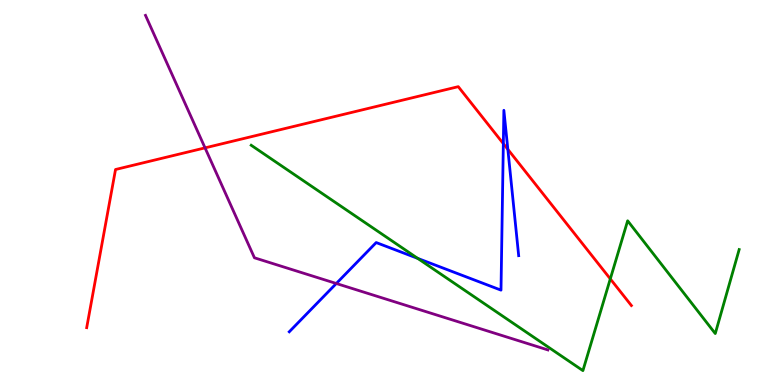[{'lines': ['blue', 'red'], 'intersections': [{'x': 6.49, 'y': 6.27}, {'x': 6.55, 'y': 6.12}]}, {'lines': ['green', 'red'], 'intersections': [{'x': 7.87, 'y': 2.76}]}, {'lines': ['purple', 'red'], 'intersections': [{'x': 2.65, 'y': 6.16}]}, {'lines': ['blue', 'green'], 'intersections': [{'x': 5.39, 'y': 3.29}]}, {'lines': ['blue', 'purple'], 'intersections': [{'x': 4.34, 'y': 2.64}]}, {'lines': ['green', 'purple'], 'intersections': []}]